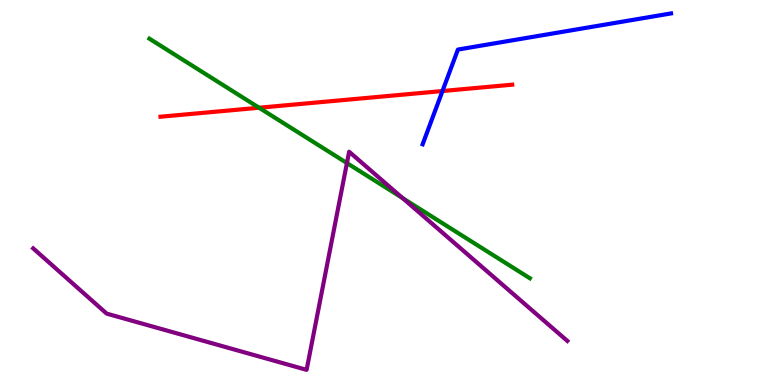[{'lines': ['blue', 'red'], 'intersections': [{'x': 5.71, 'y': 7.64}]}, {'lines': ['green', 'red'], 'intersections': [{'x': 3.34, 'y': 7.2}]}, {'lines': ['purple', 'red'], 'intersections': []}, {'lines': ['blue', 'green'], 'intersections': []}, {'lines': ['blue', 'purple'], 'intersections': []}, {'lines': ['green', 'purple'], 'intersections': [{'x': 4.48, 'y': 5.76}, {'x': 5.2, 'y': 4.85}]}]